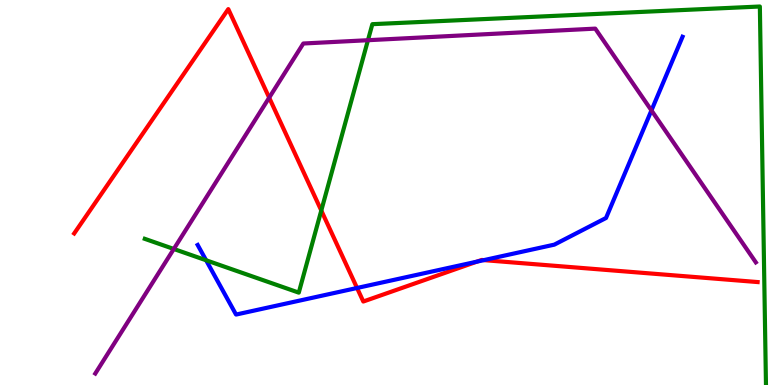[{'lines': ['blue', 'red'], 'intersections': [{'x': 4.61, 'y': 2.52}, {'x': 6.15, 'y': 3.2}, {'x': 6.24, 'y': 3.24}]}, {'lines': ['green', 'red'], 'intersections': [{'x': 4.15, 'y': 4.53}]}, {'lines': ['purple', 'red'], 'intersections': [{'x': 3.47, 'y': 7.46}]}, {'lines': ['blue', 'green'], 'intersections': [{'x': 2.66, 'y': 3.24}]}, {'lines': ['blue', 'purple'], 'intersections': [{'x': 8.41, 'y': 7.13}]}, {'lines': ['green', 'purple'], 'intersections': [{'x': 2.24, 'y': 3.53}, {'x': 4.75, 'y': 8.96}]}]